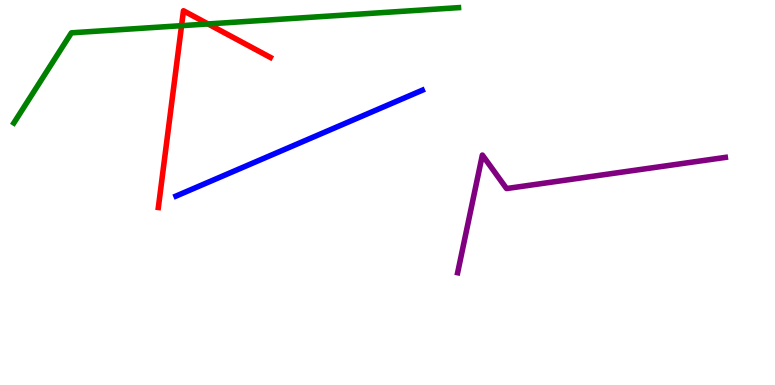[{'lines': ['blue', 'red'], 'intersections': []}, {'lines': ['green', 'red'], 'intersections': [{'x': 2.34, 'y': 9.33}, {'x': 2.68, 'y': 9.38}]}, {'lines': ['purple', 'red'], 'intersections': []}, {'lines': ['blue', 'green'], 'intersections': []}, {'lines': ['blue', 'purple'], 'intersections': []}, {'lines': ['green', 'purple'], 'intersections': []}]